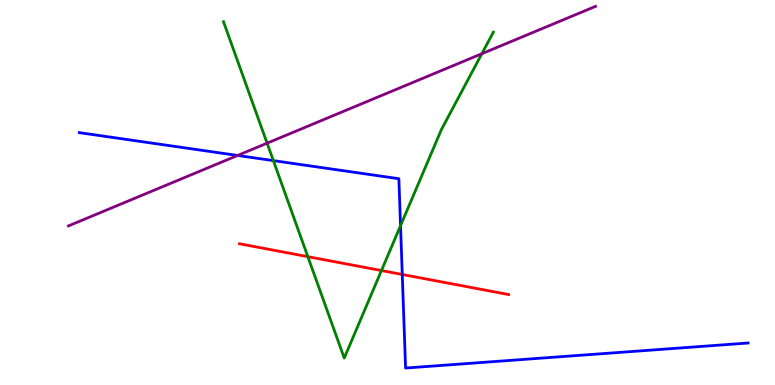[{'lines': ['blue', 'red'], 'intersections': [{'x': 5.19, 'y': 2.87}]}, {'lines': ['green', 'red'], 'intersections': [{'x': 3.97, 'y': 3.33}, {'x': 4.92, 'y': 2.97}]}, {'lines': ['purple', 'red'], 'intersections': []}, {'lines': ['blue', 'green'], 'intersections': [{'x': 3.53, 'y': 5.83}, {'x': 5.17, 'y': 4.14}]}, {'lines': ['blue', 'purple'], 'intersections': [{'x': 3.07, 'y': 5.96}]}, {'lines': ['green', 'purple'], 'intersections': [{'x': 3.45, 'y': 6.28}, {'x': 6.22, 'y': 8.6}]}]